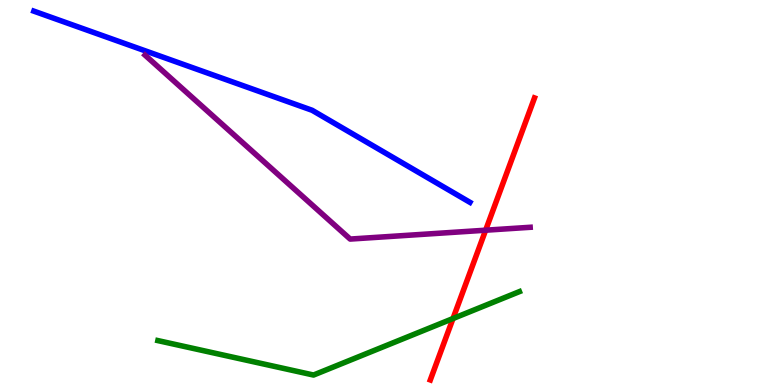[{'lines': ['blue', 'red'], 'intersections': []}, {'lines': ['green', 'red'], 'intersections': [{'x': 5.85, 'y': 1.73}]}, {'lines': ['purple', 'red'], 'intersections': [{'x': 6.27, 'y': 4.02}]}, {'lines': ['blue', 'green'], 'intersections': []}, {'lines': ['blue', 'purple'], 'intersections': []}, {'lines': ['green', 'purple'], 'intersections': []}]